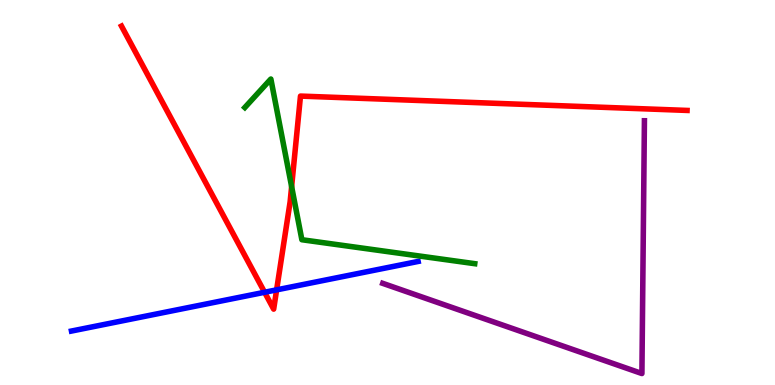[{'lines': ['blue', 'red'], 'intersections': [{'x': 3.41, 'y': 2.41}, {'x': 3.57, 'y': 2.47}]}, {'lines': ['green', 'red'], 'intersections': [{'x': 3.76, 'y': 5.15}]}, {'lines': ['purple', 'red'], 'intersections': []}, {'lines': ['blue', 'green'], 'intersections': []}, {'lines': ['blue', 'purple'], 'intersections': []}, {'lines': ['green', 'purple'], 'intersections': []}]